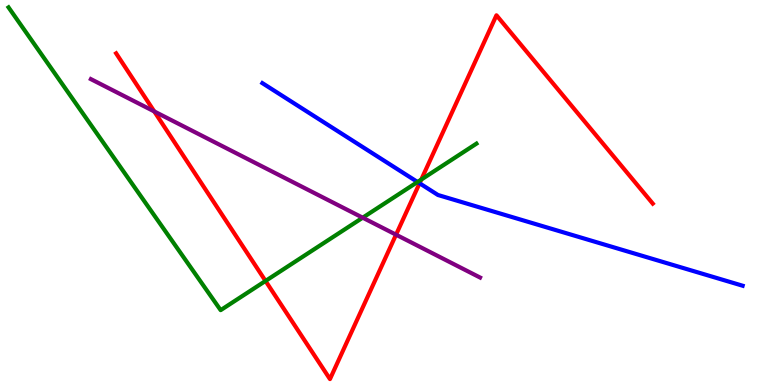[{'lines': ['blue', 'red'], 'intersections': [{'x': 5.41, 'y': 5.24}]}, {'lines': ['green', 'red'], 'intersections': [{'x': 3.43, 'y': 2.7}, {'x': 5.44, 'y': 5.34}]}, {'lines': ['purple', 'red'], 'intersections': [{'x': 1.99, 'y': 7.11}, {'x': 5.11, 'y': 3.9}]}, {'lines': ['blue', 'green'], 'intersections': [{'x': 5.39, 'y': 5.27}]}, {'lines': ['blue', 'purple'], 'intersections': []}, {'lines': ['green', 'purple'], 'intersections': [{'x': 4.68, 'y': 4.35}]}]